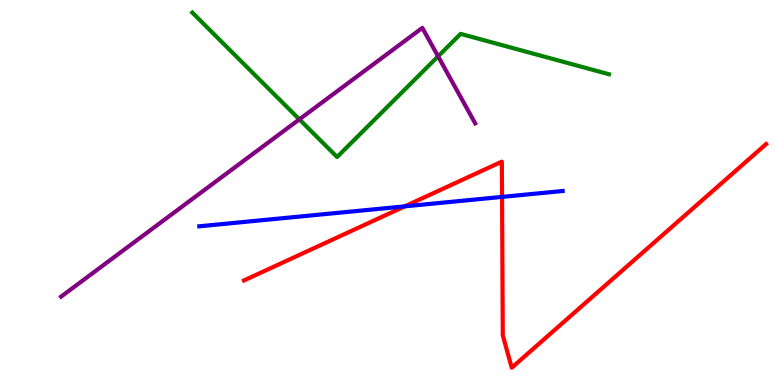[{'lines': ['blue', 'red'], 'intersections': [{'x': 5.22, 'y': 4.64}, {'x': 6.48, 'y': 4.89}]}, {'lines': ['green', 'red'], 'intersections': []}, {'lines': ['purple', 'red'], 'intersections': []}, {'lines': ['blue', 'green'], 'intersections': []}, {'lines': ['blue', 'purple'], 'intersections': []}, {'lines': ['green', 'purple'], 'intersections': [{'x': 3.86, 'y': 6.9}, {'x': 5.65, 'y': 8.54}]}]